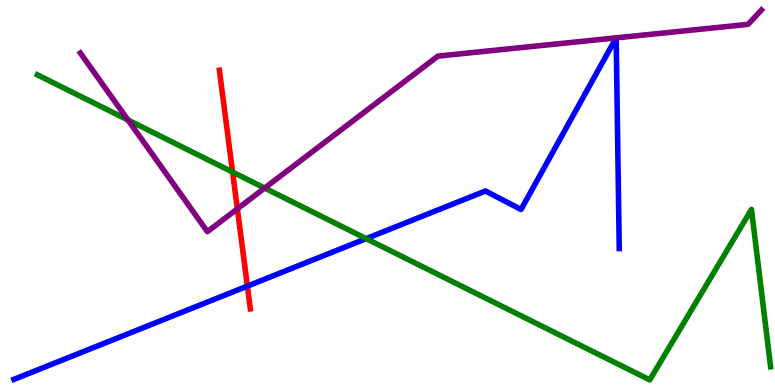[{'lines': ['blue', 'red'], 'intersections': [{'x': 3.19, 'y': 2.57}]}, {'lines': ['green', 'red'], 'intersections': [{'x': 3.0, 'y': 5.53}]}, {'lines': ['purple', 'red'], 'intersections': [{'x': 3.06, 'y': 4.58}]}, {'lines': ['blue', 'green'], 'intersections': [{'x': 4.72, 'y': 3.8}]}, {'lines': ['blue', 'purple'], 'intersections': [{'x': 7.95, 'y': 9.02}, {'x': 7.95, 'y': 9.02}]}, {'lines': ['green', 'purple'], 'intersections': [{'x': 1.65, 'y': 6.88}, {'x': 3.41, 'y': 5.12}]}]